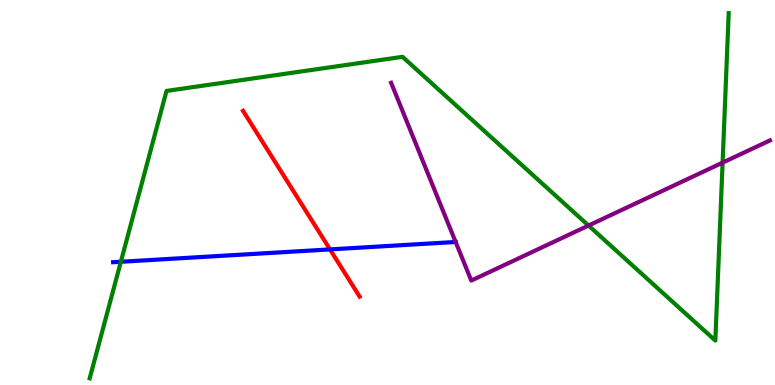[{'lines': ['blue', 'red'], 'intersections': [{'x': 4.26, 'y': 3.52}]}, {'lines': ['green', 'red'], 'intersections': []}, {'lines': ['purple', 'red'], 'intersections': []}, {'lines': ['blue', 'green'], 'intersections': [{'x': 1.56, 'y': 3.2}]}, {'lines': ['blue', 'purple'], 'intersections': [{'x': 5.88, 'y': 3.71}]}, {'lines': ['green', 'purple'], 'intersections': [{'x': 7.59, 'y': 4.14}, {'x': 9.32, 'y': 5.78}]}]